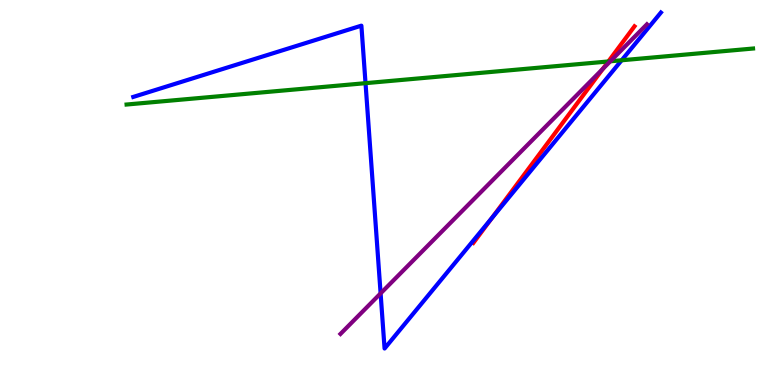[{'lines': ['blue', 'red'], 'intersections': [{'x': 6.34, 'y': 4.33}]}, {'lines': ['green', 'red'], 'intersections': [{'x': 7.85, 'y': 8.4}]}, {'lines': ['purple', 'red'], 'intersections': [{'x': 7.78, 'y': 8.21}]}, {'lines': ['blue', 'green'], 'intersections': [{'x': 4.72, 'y': 7.84}, {'x': 8.02, 'y': 8.43}]}, {'lines': ['blue', 'purple'], 'intersections': [{'x': 4.91, 'y': 2.38}]}, {'lines': ['green', 'purple'], 'intersections': [{'x': 7.88, 'y': 8.41}]}]